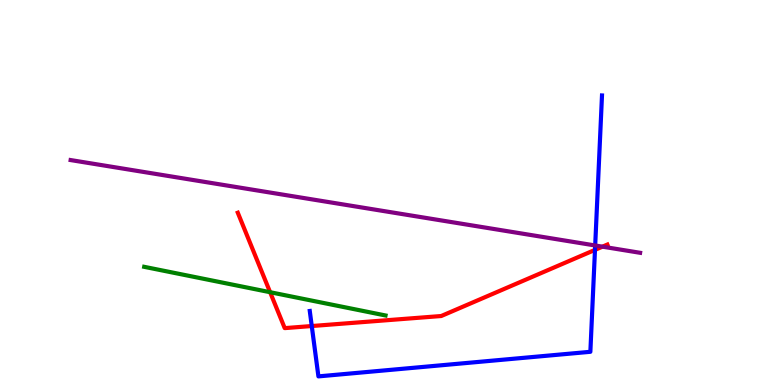[{'lines': ['blue', 'red'], 'intersections': [{'x': 4.02, 'y': 1.53}, {'x': 7.68, 'y': 3.51}]}, {'lines': ['green', 'red'], 'intersections': [{'x': 3.49, 'y': 2.41}]}, {'lines': ['purple', 'red'], 'intersections': [{'x': 7.77, 'y': 3.59}]}, {'lines': ['blue', 'green'], 'intersections': []}, {'lines': ['blue', 'purple'], 'intersections': [{'x': 7.68, 'y': 3.62}]}, {'lines': ['green', 'purple'], 'intersections': []}]